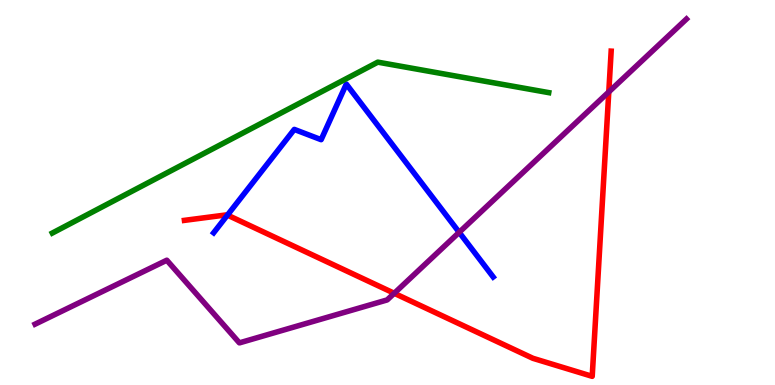[{'lines': ['blue', 'red'], 'intersections': [{'x': 2.93, 'y': 4.41}]}, {'lines': ['green', 'red'], 'intersections': []}, {'lines': ['purple', 'red'], 'intersections': [{'x': 5.09, 'y': 2.38}, {'x': 7.86, 'y': 7.61}]}, {'lines': ['blue', 'green'], 'intersections': []}, {'lines': ['blue', 'purple'], 'intersections': [{'x': 5.92, 'y': 3.97}]}, {'lines': ['green', 'purple'], 'intersections': []}]